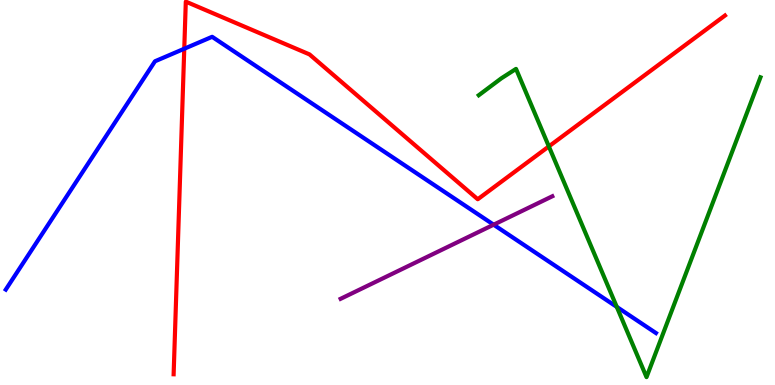[{'lines': ['blue', 'red'], 'intersections': [{'x': 2.38, 'y': 8.73}]}, {'lines': ['green', 'red'], 'intersections': [{'x': 7.08, 'y': 6.2}]}, {'lines': ['purple', 'red'], 'intersections': []}, {'lines': ['blue', 'green'], 'intersections': [{'x': 7.96, 'y': 2.03}]}, {'lines': ['blue', 'purple'], 'intersections': [{'x': 6.37, 'y': 4.16}]}, {'lines': ['green', 'purple'], 'intersections': []}]